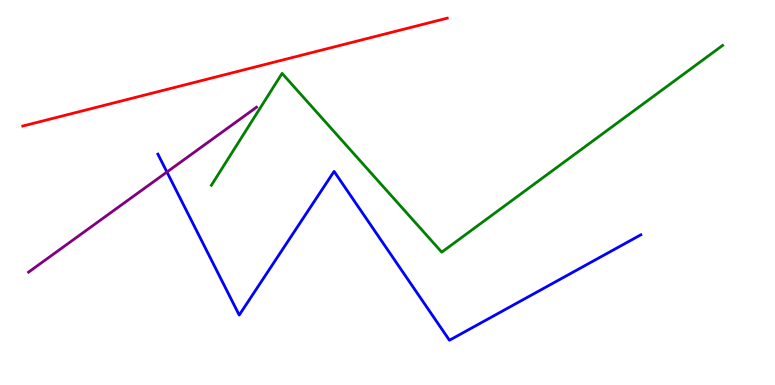[{'lines': ['blue', 'red'], 'intersections': []}, {'lines': ['green', 'red'], 'intersections': []}, {'lines': ['purple', 'red'], 'intersections': []}, {'lines': ['blue', 'green'], 'intersections': []}, {'lines': ['blue', 'purple'], 'intersections': [{'x': 2.15, 'y': 5.53}]}, {'lines': ['green', 'purple'], 'intersections': []}]